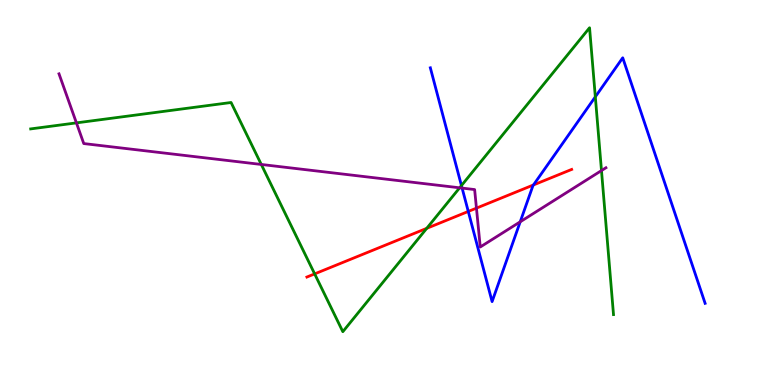[{'lines': ['blue', 'red'], 'intersections': [{'x': 6.04, 'y': 4.51}, {'x': 6.88, 'y': 5.2}]}, {'lines': ['green', 'red'], 'intersections': [{'x': 4.06, 'y': 2.89}, {'x': 5.51, 'y': 4.07}]}, {'lines': ['purple', 'red'], 'intersections': [{'x': 6.15, 'y': 4.59}]}, {'lines': ['blue', 'green'], 'intersections': [{'x': 5.95, 'y': 5.18}, {'x': 7.68, 'y': 7.48}]}, {'lines': ['blue', 'purple'], 'intersections': [{'x': 5.96, 'y': 5.11}, {'x': 6.71, 'y': 4.24}]}, {'lines': ['green', 'purple'], 'intersections': [{'x': 0.986, 'y': 6.81}, {'x': 3.37, 'y': 5.73}, {'x': 5.93, 'y': 5.12}, {'x': 7.76, 'y': 5.57}]}]